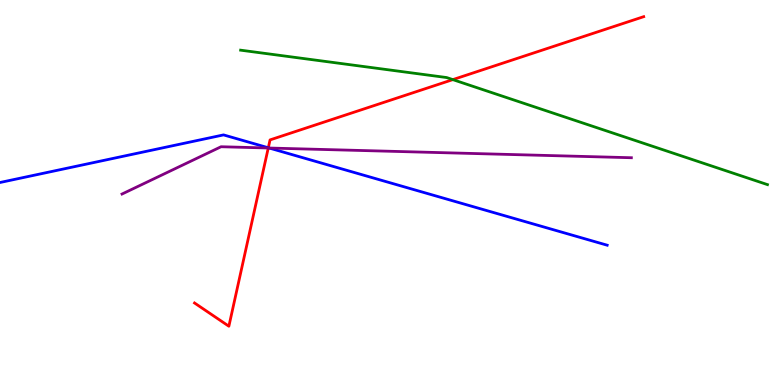[{'lines': ['blue', 'red'], 'intersections': [{'x': 3.46, 'y': 6.16}]}, {'lines': ['green', 'red'], 'intersections': [{'x': 5.84, 'y': 7.93}]}, {'lines': ['purple', 'red'], 'intersections': [{'x': 3.46, 'y': 6.16}]}, {'lines': ['blue', 'green'], 'intersections': []}, {'lines': ['blue', 'purple'], 'intersections': [{'x': 3.47, 'y': 6.16}]}, {'lines': ['green', 'purple'], 'intersections': []}]